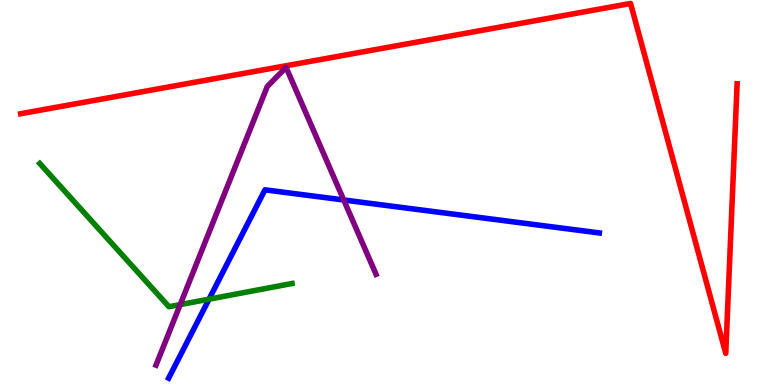[{'lines': ['blue', 'red'], 'intersections': []}, {'lines': ['green', 'red'], 'intersections': []}, {'lines': ['purple', 'red'], 'intersections': []}, {'lines': ['blue', 'green'], 'intersections': [{'x': 2.7, 'y': 2.23}]}, {'lines': ['blue', 'purple'], 'intersections': [{'x': 4.44, 'y': 4.81}]}, {'lines': ['green', 'purple'], 'intersections': [{'x': 2.33, 'y': 2.09}]}]